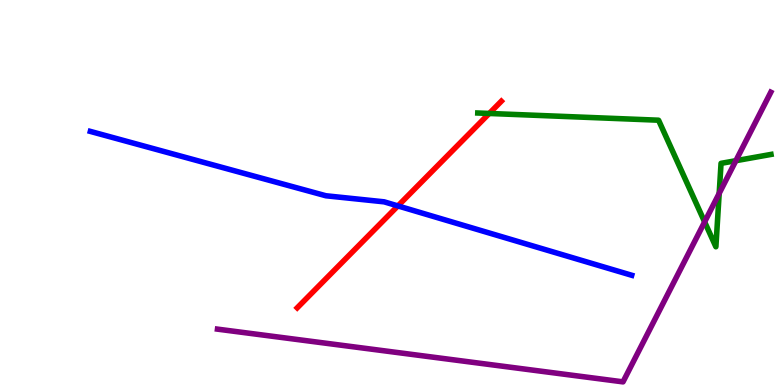[{'lines': ['blue', 'red'], 'intersections': [{'x': 5.13, 'y': 4.65}]}, {'lines': ['green', 'red'], 'intersections': [{'x': 6.31, 'y': 7.05}]}, {'lines': ['purple', 'red'], 'intersections': []}, {'lines': ['blue', 'green'], 'intersections': []}, {'lines': ['blue', 'purple'], 'intersections': []}, {'lines': ['green', 'purple'], 'intersections': [{'x': 9.09, 'y': 4.24}, {'x': 9.28, 'y': 4.98}, {'x': 9.5, 'y': 5.83}]}]